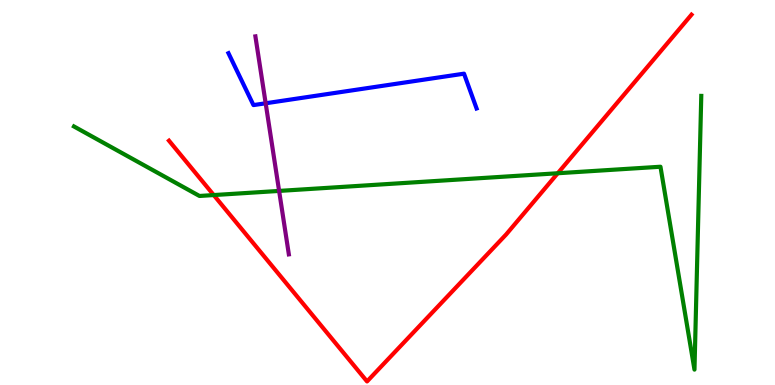[{'lines': ['blue', 'red'], 'intersections': []}, {'lines': ['green', 'red'], 'intersections': [{'x': 2.76, 'y': 4.93}, {'x': 7.2, 'y': 5.5}]}, {'lines': ['purple', 'red'], 'intersections': []}, {'lines': ['blue', 'green'], 'intersections': []}, {'lines': ['blue', 'purple'], 'intersections': [{'x': 3.43, 'y': 7.32}]}, {'lines': ['green', 'purple'], 'intersections': [{'x': 3.6, 'y': 5.04}]}]